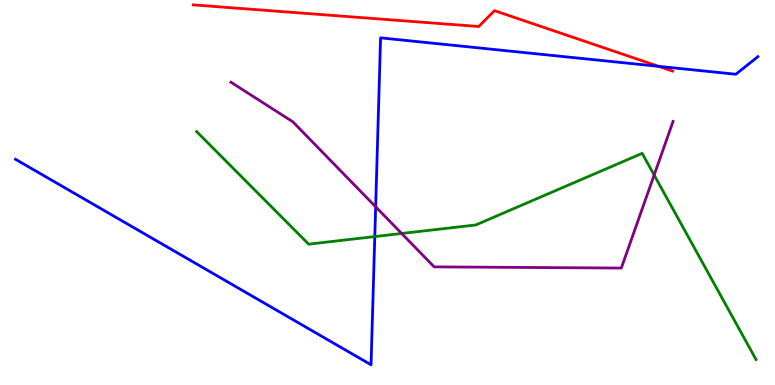[{'lines': ['blue', 'red'], 'intersections': [{'x': 8.5, 'y': 8.28}]}, {'lines': ['green', 'red'], 'intersections': []}, {'lines': ['purple', 'red'], 'intersections': []}, {'lines': ['blue', 'green'], 'intersections': [{'x': 4.84, 'y': 3.86}]}, {'lines': ['blue', 'purple'], 'intersections': [{'x': 4.85, 'y': 4.63}]}, {'lines': ['green', 'purple'], 'intersections': [{'x': 5.18, 'y': 3.94}, {'x': 8.44, 'y': 5.45}]}]